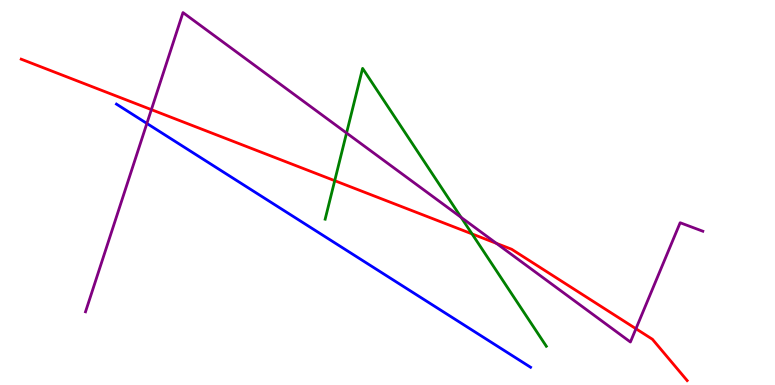[{'lines': ['blue', 'red'], 'intersections': []}, {'lines': ['green', 'red'], 'intersections': [{'x': 4.32, 'y': 5.31}, {'x': 6.09, 'y': 3.92}]}, {'lines': ['purple', 'red'], 'intersections': [{'x': 1.95, 'y': 7.15}, {'x': 6.41, 'y': 3.68}, {'x': 8.21, 'y': 1.46}]}, {'lines': ['blue', 'green'], 'intersections': []}, {'lines': ['blue', 'purple'], 'intersections': [{'x': 1.9, 'y': 6.79}]}, {'lines': ['green', 'purple'], 'intersections': [{'x': 4.47, 'y': 6.55}, {'x': 5.95, 'y': 4.35}]}]